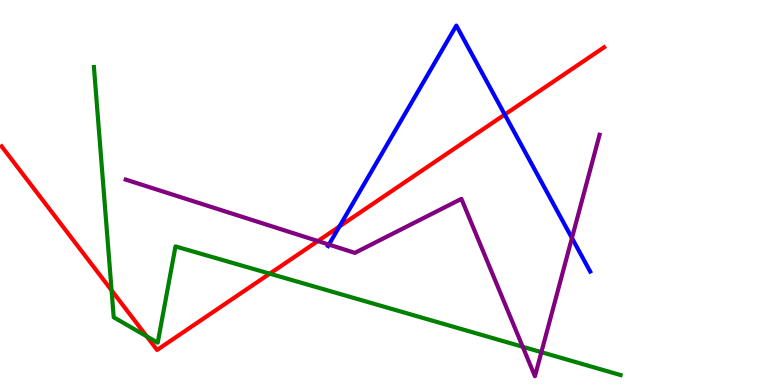[{'lines': ['blue', 'red'], 'intersections': [{'x': 4.38, 'y': 4.12}, {'x': 6.51, 'y': 7.02}]}, {'lines': ['green', 'red'], 'intersections': [{'x': 1.44, 'y': 2.46}, {'x': 1.89, 'y': 1.26}, {'x': 3.48, 'y': 2.89}]}, {'lines': ['purple', 'red'], 'intersections': [{'x': 4.1, 'y': 3.74}]}, {'lines': ['blue', 'green'], 'intersections': []}, {'lines': ['blue', 'purple'], 'intersections': [{'x': 4.24, 'y': 3.65}, {'x': 7.38, 'y': 3.82}]}, {'lines': ['green', 'purple'], 'intersections': [{'x': 6.74, 'y': 0.993}, {'x': 6.99, 'y': 0.853}]}]